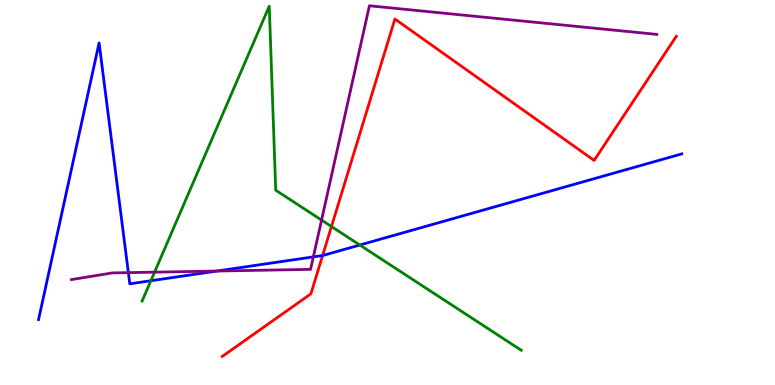[{'lines': ['blue', 'red'], 'intersections': [{'x': 4.16, 'y': 3.36}]}, {'lines': ['green', 'red'], 'intersections': [{'x': 4.28, 'y': 4.12}]}, {'lines': ['purple', 'red'], 'intersections': []}, {'lines': ['blue', 'green'], 'intersections': [{'x': 1.95, 'y': 2.71}, {'x': 4.64, 'y': 3.64}]}, {'lines': ['blue', 'purple'], 'intersections': [{'x': 1.66, 'y': 2.92}, {'x': 2.8, 'y': 2.96}, {'x': 4.04, 'y': 3.33}]}, {'lines': ['green', 'purple'], 'intersections': [{'x': 1.99, 'y': 2.93}, {'x': 4.15, 'y': 4.28}]}]